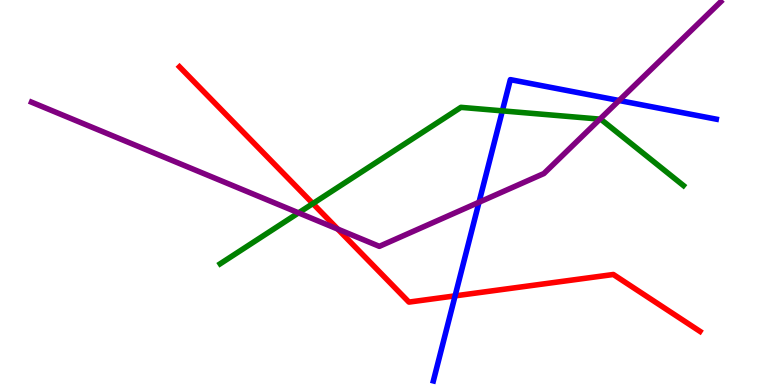[{'lines': ['blue', 'red'], 'intersections': [{'x': 5.87, 'y': 2.32}]}, {'lines': ['green', 'red'], 'intersections': [{'x': 4.04, 'y': 4.71}]}, {'lines': ['purple', 'red'], 'intersections': [{'x': 4.36, 'y': 4.05}]}, {'lines': ['blue', 'green'], 'intersections': [{'x': 6.48, 'y': 7.12}]}, {'lines': ['blue', 'purple'], 'intersections': [{'x': 6.18, 'y': 4.75}, {'x': 7.99, 'y': 7.39}]}, {'lines': ['green', 'purple'], 'intersections': [{'x': 3.85, 'y': 4.47}, {'x': 7.74, 'y': 6.91}]}]